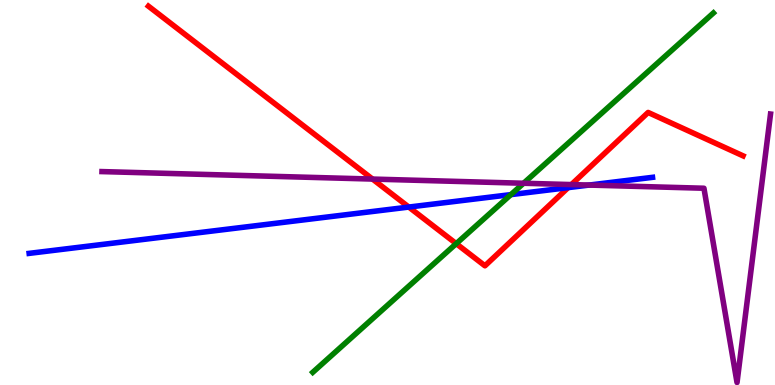[{'lines': ['blue', 'red'], 'intersections': [{'x': 5.27, 'y': 4.62}, {'x': 7.33, 'y': 5.13}]}, {'lines': ['green', 'red'], 'intersections': [{'x': 5.89, 'y': 3.67}]}, {'lines': ['purple', 'red'], 'intersections': [{'x': 4.81, 'y': 5.35}, {'x': 7.37, 'y': 5.21}]}, {'lines': ['blue', 'green'], 'intersections': [{'x': 6.59, 'y': 4.95}]}, {'lines': ['blue', 'purple'], 'intersections': [{'x': 7.6, 'y': 5.19}]}, {'lines': ['green', 'purple'], 'intersections': [{'x': 6.76, 'y': 5.24}]}]